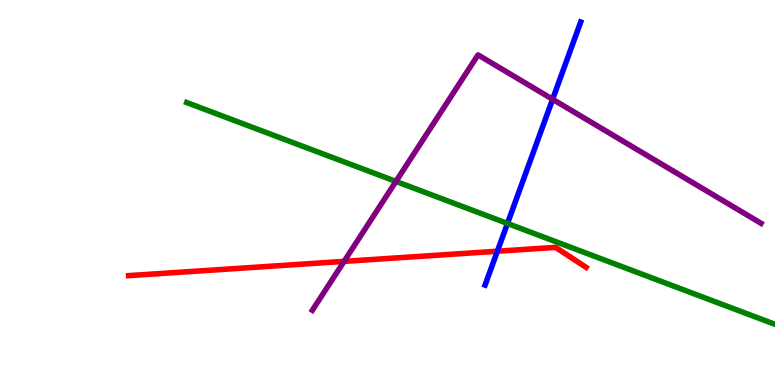[{'lines': ['blue', 'red'], 'intersections': [{'x': 6.42, 'y': 3.47}]}, {'lines': ['green', 'red'], 'intersections': []}, {'lines': ['purple', 'red'], 'intersections': [{'x': 4.44, 'y': 3.21}]}, {'lines': ['blue', 'green'], 'intersections': [{'x': 6.55, 'y': 4.2}]}, {'lines': ['blue', 'purple'], 'intersections': [{'x': 7.13, 'y': 7.42}]}, {'lines': ['green', 'purple'], 'intersections': [{'x': 5.11, 'y': 5.29}]}]